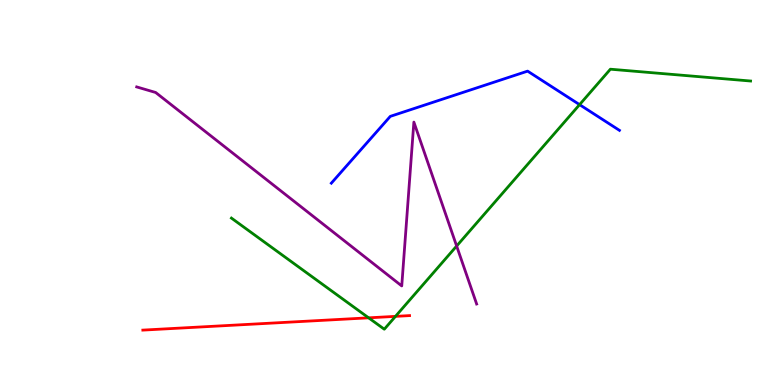[{'lines': ['blue', 'red'], 'intersections': []}, {'lines': ['green', 'red'], 'intersections': [{'x': 4.76, 'y': 1.74}, {'x': 5.1, 'y': 1.78}]}, {'lines': ['purple', 'red'], 'intersections': []}, {'lines': ['blue', 'green'], 'intersections': [{'x': 7.48, 'y': 7.28}]}, {'lines': ['blue', 'purple'], 'intersections': []}, {'lines': ['green', 'purple'], 'intersections': [{'x': 5.89, 'y': 3.61}]}]